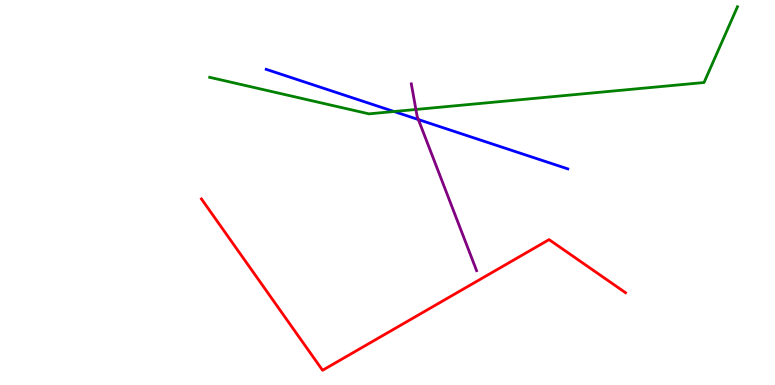[{'lines': ['blue', 'red'], 'intersections': []}, {'lines': ['green', 'red'], 'intersections': []}, {'lines': ['purple', 'red'], 'intersections': []}, {'lines': ['blue', 'green'], 'intersections': [{'x': 5.08, 'y': 7.1}]}, {'lines': ['blue', 'purple'], 'intersections': [{'x': 5.4, 'y': 6.89}]}, {'lines': ['green', 'purple'], 'intersections': [{'x': 5.37, 'y': 7.16}]}]